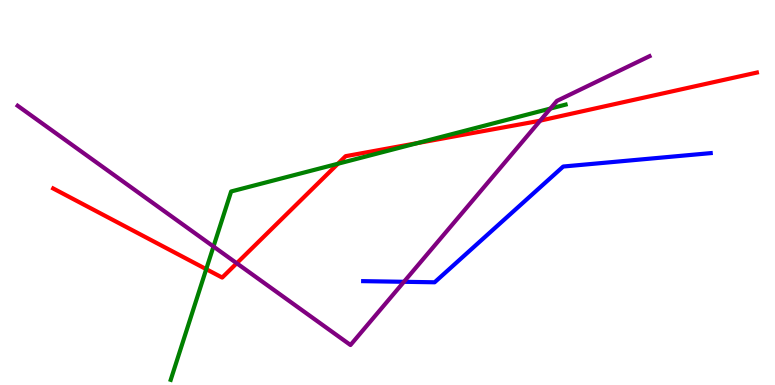[{'lines': ['blue', 'red'], 'intersections': []}, {'lines': ['green', 'red'], 'intersections': [{'x': 2.66, 'y': 3.01}, {'x': 4.36, 'y': 5.75}, {'x': 5.39, 'y': 6.28}]}, {'lines': ['purple', 'red'], 'intersections': [{'x': 3.05, 'y': 3.16}, {'x': 6.97, 'y': 6.87}]}, {'lines': ['blue', 'green'], 'intersections': []}, {'lines': ['blue', 'purple'], 'intersections': [{'x': 5.21, 'y': 2.68}]}, {'lines': ['green', 'purple'], 'intersections': [{'x': 2.75, 'y': 3.6}, {'x': 7.1, 'y': 7.18}]}]